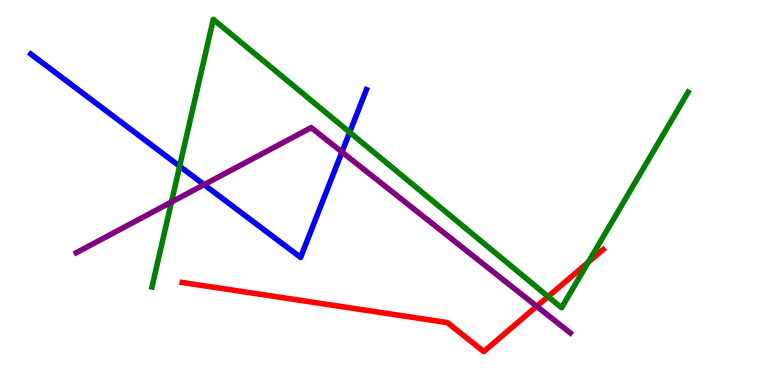[{'lines': ['blue', 'red'], 'intersections': []}, {'lines': ['green', 'red'], 'intersections': [{'x': 7.07, 'y': 2.3}, {'x': 7.59, 'y': 3.19}]}, {'lines': ['purple', 'red'], 'intersections': [{'x': 6.93, 'y': 2.04}]}, {'lines': ['blue', 'green'], 'intersections': [{'x': 2.32, 'y': 5.68}, {'x': 4.51, 'y': 6.56}]}, {'lines': ['blue', 'purple'], 'intersections': [{'x': 2.63, 'y': 5.2}, {'x': 4.41, 'y': 6.05}]}, {'lines': ['green', 'purple'], 'intersections': [{'x': 2.21, 'y': 4.75}]}]